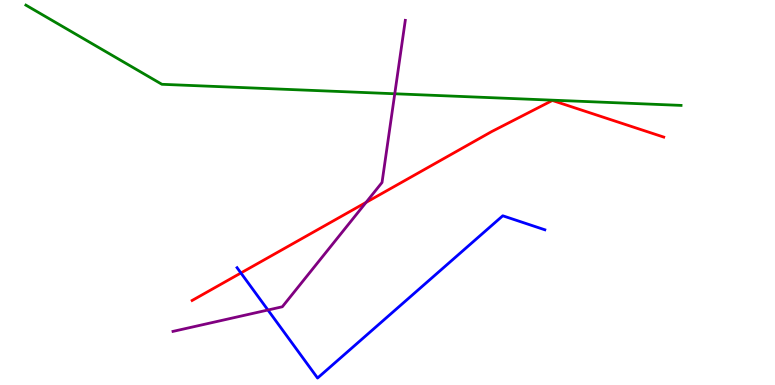[{'lines': ['blue', 'red'], 'intersections': [{'x': 3.11, 'y': 2.91}]}, {'lines': ['green', 'red'], 'intersections': []}, {'lines': ['purple', 'red'], 'intersections': [{'x': 4.72, 'y': 4.74}]}, {'lines': ['blue', 'green'], 'intersections': []}, {'lines': ['blue', 'purple'], 'intersections': [{'x': 3.46, 'y': 1.95}]}, {'lines': ['green', 'purple'], 'intersections': [{'x': 5.09, 'y': 7.56}]}]